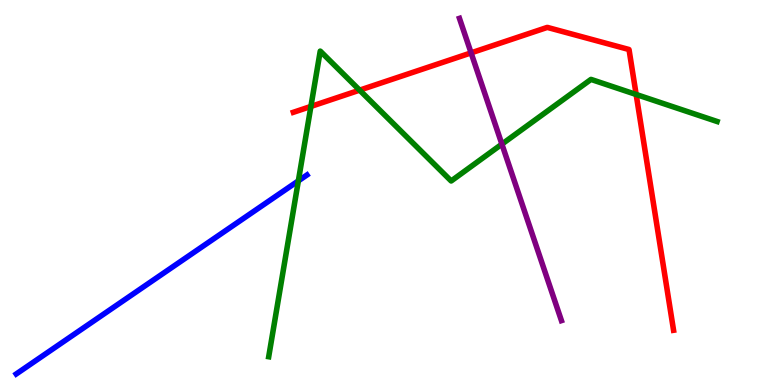[{'lines': ['blue', 'red'], 'intersections': []}, {'lines': ['green', 'red'], 'intersections': [{'x': 4.01, 'y': 7.24}, {'x': 4.64, 'y': 7.66}, {'x': 8.21, 'y': 7.55}]}, {'lines': ['purple', 'red'], 'intersections': [{'x': 6.08, 'y': 8.63}]}, {'lines': ['blue', 'green'], 'intersections': [{'x': 3.85, 'y': 5.3}]}, {'lines': ['blue', 'purple'], 'intersections': []}, {'lines': ['green', 'purple'], 'intersections': [{'x': 6.48, 'y': 6.26}]}]